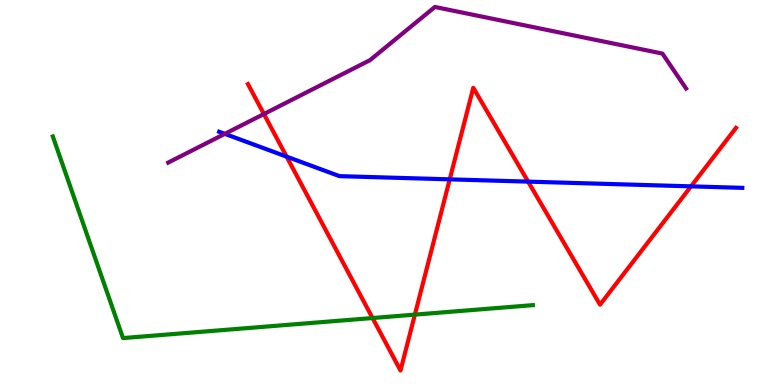[{'lines': ['blue', 'red'], 'intersections': [{'x': 3.7, 'y': 5.93}, {'x': 5.8, 'y': 5.34}, {'x': 6.81, 'y': 5.28}, {'x': 8.92, 'y': 5.16}]}, {'lines': ['green', 'red'], 'intersections': [{'x': 4.81, 'y': 1.74}, {'x': 5.35, 'y': 1.83}]}, {'lines': ['purple', 'red'], 'intersections': [{'x': 3.41, 'y': 7.04}]}, {'lines': ['blue', 'green'], 'intersections': []}, {'lines': ['blue', 'purple'], 'intersections': [{'x': 2.9, 'y': 6.52}]}, {'lines': ['green', 'purple'], 'intersections': []}]